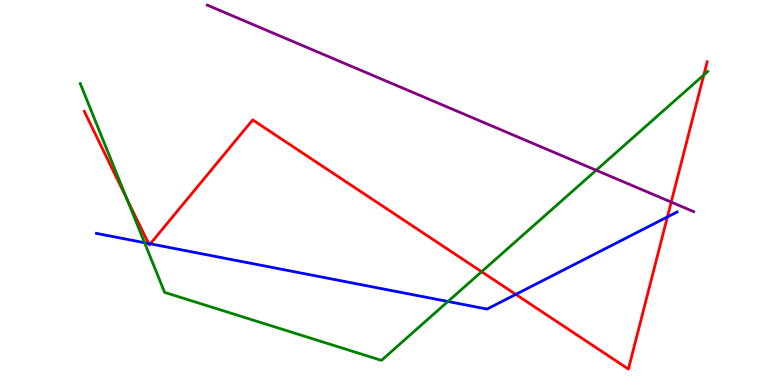[{'lines': ['blue', 'red'], 'intersections': [{'x': 1.92, 'y': 3.68}, {'x': 1.94, 'y': 3.67}, {'x': 6.66, 'y': 2.35}, {'x': 8.61, 'y': 4.37}]}, {'lines': ['green', 'red'], 'intersections': [{'x': 1.64, 'y': 4.84}, {'x': 6.21, 'y': 2.94}, {'x': 9.08, 'y': 8.05}]}, {'lines': ['purple', 'red'], 'intersections': [{'x': 8.66, 'y': 4.75}]}, {'lines': ['blue', 'green'], 'intersections': [{'x': 1.87, 'y': 3.7}, {'x': 5.78, 'y': 2.17}]}, {'lines': ['blue', 'purple'], 'intersections': []}, {'lines': ['green', 'purple'], 'intersections': [{'x': 7.69, 'y': 5.58}]}]